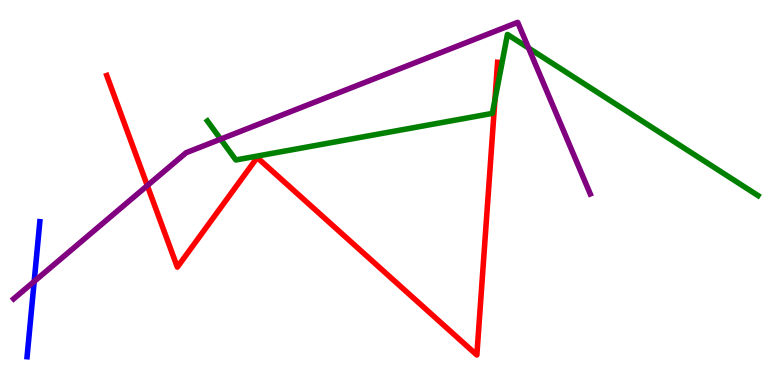[{'lines': ['blue', 'red'], 'intersections': []}, {'lines': ['green', 'red'], 'intersections': [{'x': 6.39, 'y': 7.41}]}, {'lines': ['purple', 'red'], 'intersections': [{'x': 1.9, 'y': 5.18}]}, {'lines': ['blue', 'green'], 'intersections': []}, {'lines': ['blue', 'purple'], 'intersections': [{'x': 0.441, 'y': 2.69}]}, {'lines': ['green', 'purple'], 'intersections': [{'x': 2.85, 'y': 6.39}, {'x': 6.82, 'y': 8.75}]}]